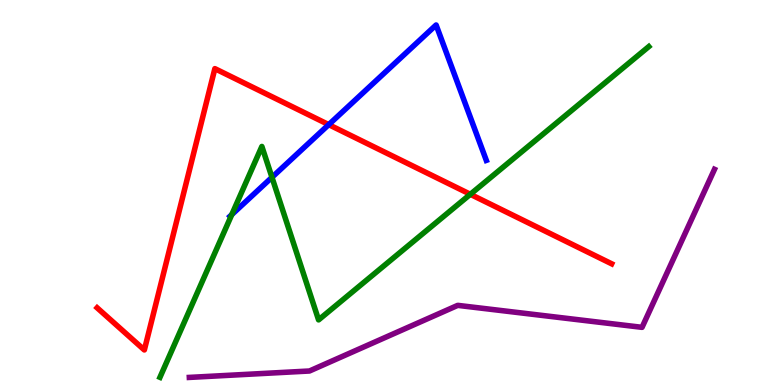[{'lines': ['blue', 'red'], 'intersections': [{'x': 4.24, 'y': 6.76}]}, {'lines': ['green', 'red'], 'intersections': [{'x': 6.07, 'y': 4.95}]}, {'lines': ['purple', 'red'], 'intersections': []}, {'lines': ['blue', 'green'], 'intersections': [{'x': 2.99, 'y': 4.43}, {'x': 3.51, 'y': 5.39}]}, {'lines': ['blue', 'purple'], 'intersections': []}, {'lines': ['green', 'purple'], 'intersections': []}]